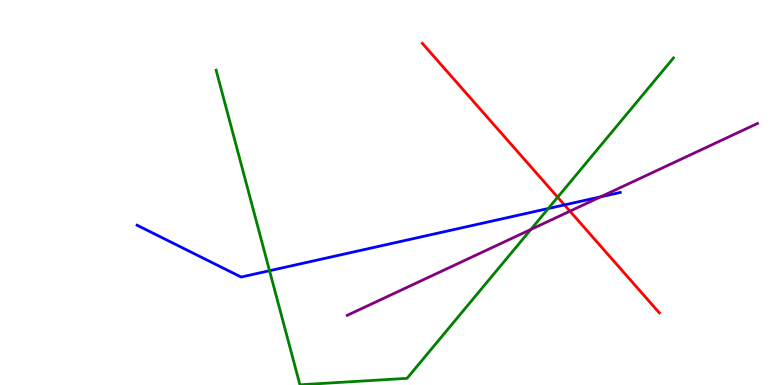[{'lines': ['blue', 'red'], 'intersections': [{'x': 7.28, 'y': 4.68}]}, {'lines': ['green', 'red'], 'intersections': [{'x': 7.2, 'y': 4.88}]}, {'lines': ['purple', 'red'], 'intersections': [{'x': 7.35, 'y': 4.51}]}, {'lines': ['blue', 'green'], 'intersections': [{'x': 3.48, 'y': 2.97}, {'x': 7.07, 'y': 4.58}]}, {'lines': ['blue', 'purple'], 'intersections': [{'x': 7.75, 'y': 4.89}]}, {'lines': ['green', 'purple'], 'intersections': [{'x': 6.85, 'y': 4.04}]}]